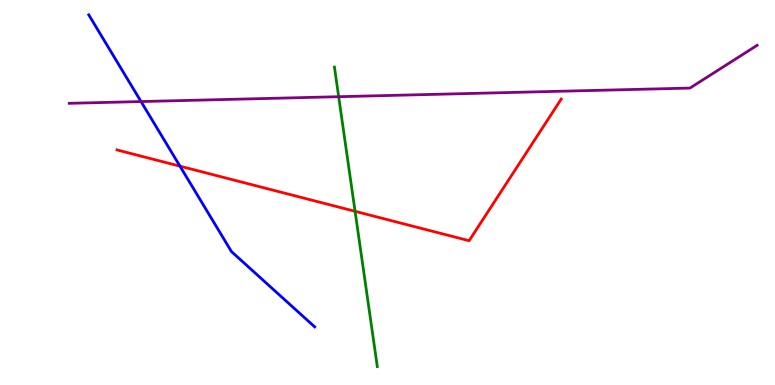[{'lines': ['blue', 'red'], 'intersections': [{'x': 2.32, 'y': 5.68}]}, {'lines': ['green', 'red'], 'intersections': [{'x': 4.58, 'y': 4.51}]}, {'lines': ['purple', 'red'], 'intersections': []}, {'lines': ['blue', 'green'], 'intersections': []}, {'lines': ['blue', 'purple'], 'intersections': [{'x': 1.82, 'y': 7.36}]}, {'lines': ['green', 'purple'], 'intersections': [{'x': 4.37, 'y': 7.49}]}]